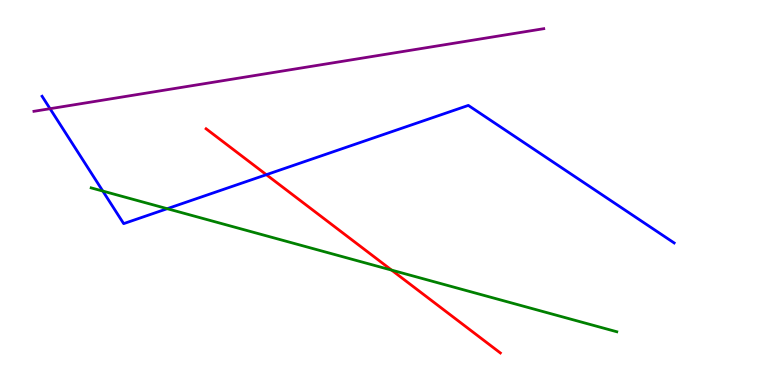[{'lines': ['blue', 'red'], 'intersections': [{'x': 3.44, 'y': 5.46}]}, {'lines': ['green', 'red'], 'intersections': [{'x': 5.05, 'y': 2.98}]}, {'lines': ['purple', 'red'], 'intersections': []}, {'lines': ['blue', 'green'], 'intersections': [{'x': 1.33, 'y': 5.04}, {'x': 2.16, 'y': 4.58}]}, {'lines': ['blue', 'purple'], 'intersections': [{'x': 0.646, 'y': 7.18}]}, {'lines': ['green', 'purple'], 'intersections': []}]